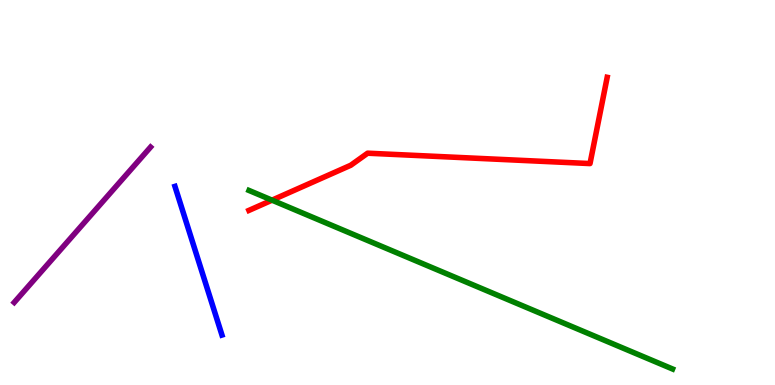[{'lines': ['blue', 'red'], 'intersections': []}, {'lines': ['green', 'red'], 'intersections': [{'x': 3.51, 'y': 4.8}]}, {'lines': ['purple', 'red'], 'intersections': []}, {'lines': ['blue', 'green'], 'intersections': []}, {'lines': ['blue', 'purple'], 'intersections': []}, {'lines': ['green', 'purple'], 'intersections': []}]